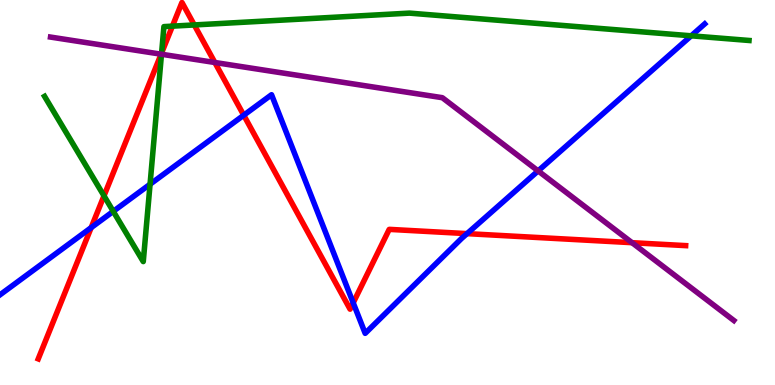[{'lines': ['blue', 'red'], 'intersections': [{'x': 1.18, 'y': 4.09}, {'x': 3.15, 'y': 7.01}, {'x': 4.56, 'y': 2.13}, {'x': 6.03, 'y': 3.93}]}, {'lines': ['green', 'red'], 'intersections': [{'x': 1.34, 'y': 4.91}, {'x': 2.09, 'y': 8.62}, {'x': 2.22, 'y': 9.32}, {'x': 2.51, 'y': 9.35}]}, {'lines': ['purple', 'red'], 'intersections': [{'x': 2.08, 'y': 8.59}, {'x': 2.77, 'y': 8.38}, {'x': 8.16, 'y': 3.7}]}, {'lines': ['blue', 'green'], 'intersections': [{'x': 1.46, 'y': 4.51}, {'x': 1.94, 'y': 5.21}, {'x': 8.92, 'y': 9.07}]}, {'lines': ['blue', 'purple'], 'intersections': [{'x': 6.94, 'y': 5.56}]}, {'lines': ['green', 'purple'], 'intersections': [{'x': 2.08, 'y': 8.59}]}]